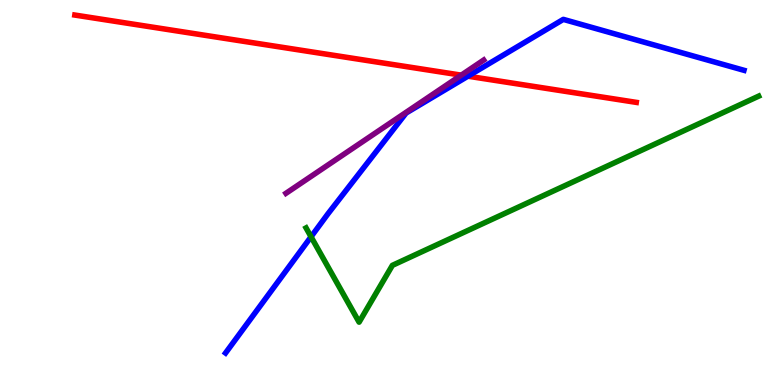[{'lines': ['blue', 'red'], 'intersections': [{'x': 6.04, 'y': 8.02}]}, {'lines': ['green', 'red'], 'intersections': []}, {'lines': ['purple', 'red'], 'intersections': [{'x': 5.95, 'y': 8.05}]}, {'lines': ['blue', 'green'], 'intersections': [{'x': 4.01, 'y': 3.85}]}, {'lines': ['blue', 'purple'], 'intersections': []}, {'lines': ['green', 'purple'], 'intersections': []}]